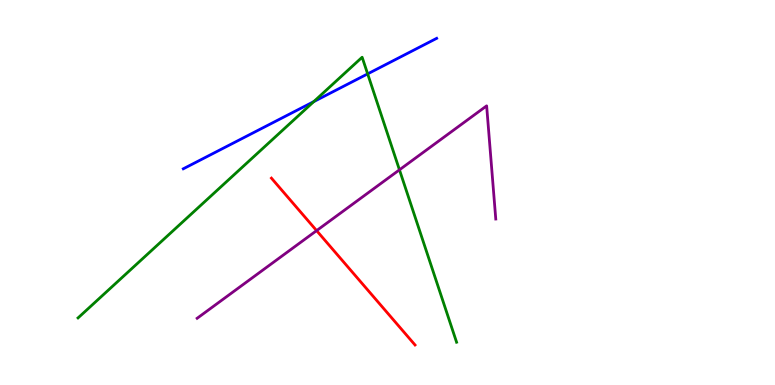[{'lines': ['blue', 'red'], 'intersections': []}, {'lines': ['green', 'red'], 'intersections': []}, {'lines': ['purple', 'red'], 'intersections': [{'x': 4.09, 'y': 4.01}]}, {'lines': ['blue', 'green'], 'intersections': [{'x': 4.05, 'y': 7.36}, {'x': 4.74, 'y': 8.08}]}, {'lines': ['blue', 'purple'], 'intersections': []}, {'lines': ['green', 'purple'], 'intersections': [{'x': 5.15, 'y': 5.59}]}]